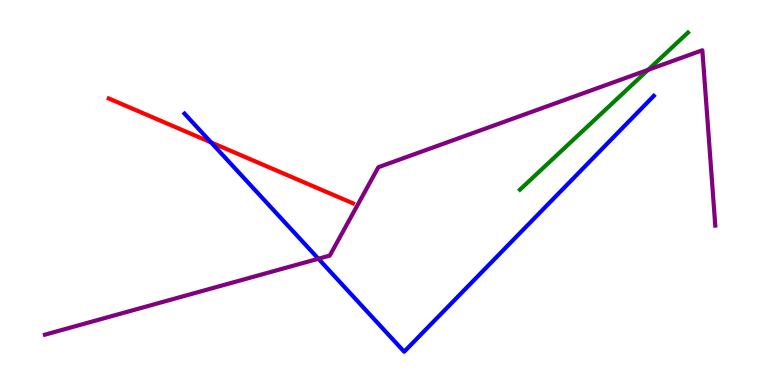[{'lines': ['blue', 'red'], 'intersections': [{'x': 2.72, 'y': 6.3}]}, {'lines': ['green', 'red'], 'intersections': []}, {'lines': ['purple', 'red'], 'intersections': []}, {'lines': ['blue', 'green'], 'intersections': []}, {'lines': ['blue', 'purple'], 'intersections': [{'x': 4.11, 'y': 3.28}]}, {'lines': ['green', 'purple'], 'intersections': [{'x': 8.36, 'y': 8.19}]}]